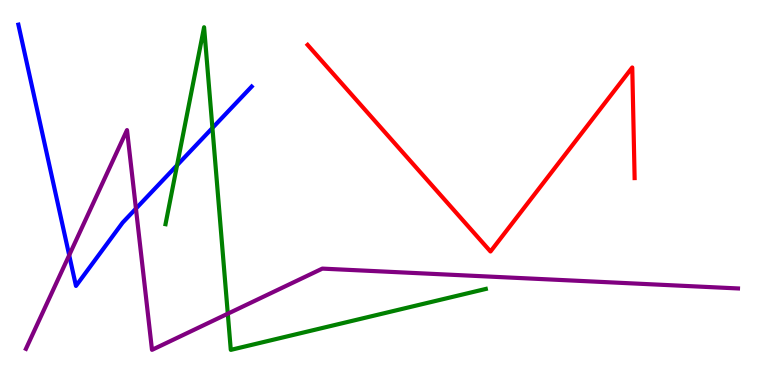[{'lines': ['blue', 'red'], 'intersections': []}, {'lines': ['green', 'red'], 'intersections': []}, {'lines': ['purple', 'red'], 'intersections': []}, {'lines': ['blue', 'green'], 'intersections': [{'x': 2.28, 'y': 5.71}, {'x': 2.74, 'y': 6.68}]}, {'lines': ['blue', 'purple'], 'intersections': [{'x': 0.893, 'y': 3.37}, {'x': 1.75, 'y': 4.58}]}, {'lines': ['green', 'purple'], 'intersections': [{'x': 2.94, 'y': 1.85}]}]